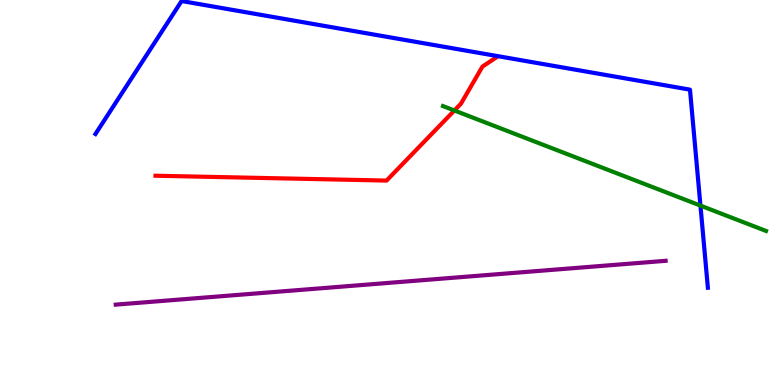[{'lines': ['blue', 'red'], 'intersections': []}, {'lines': ['green', 'red'], 'intersections': [{'x': 5.86, 'y': 7.13}]}, {'lines': ['purple', 'red'], 'intersections': []}, {'lines': ['blue', 'green'], 'intersections': [{'x': 9.04, 'y': 4.66}]}, {'lines': ['blue', 'purple'], 'intersections': []}, {'lines': ['green', 'purple'], 'intersections': []}]